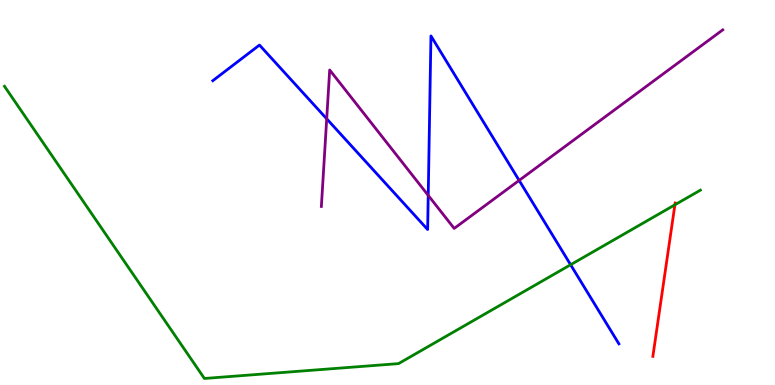[{'lines': ['blue', 'red'], 'intersections': []}, {'lines': ['green', 'red'], 'intersections': [{'x': 8.71, 'y': 4.68}]}, {'lines': ['purple', 'red'], 'intersections': []}, {'lines': ['blue', 'green'], 'intersections': [{'x': 7.36, 'y': 3.12}]}, {'lines': ['blue', 'purple'], 'intersections': [{'x': 4.22, 'y': 6.91}, {'x': 5.53, 'y': 4.92}, {'x': 6.7, 'y': 5.31}]}, {'lines': ['green', 'purple'], 'intersections': []}]